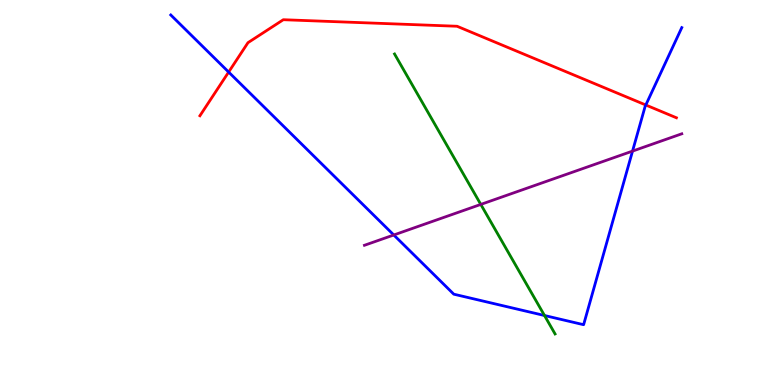[{'lines': ['blue', 'red'], 'intersections': [{'x': 2.95, 'y': 8.13}, {'x': 8.33, 'y': 7.27}]}, {'lines': ['green', 'red'], 'intersections': []}, {'lines': ['purple', 'red'], 'intersections': []}, {'lines': ['blue', 'green'], 'intersections': [{'x': 7.03, 'y': 1.81}]}, {'lines': ['blue', 'purple'], 'intersections': [{'x': 5.08, 'y': 3.9}, {'x': 8.16, 'y': 6.08}]}, {'lines': ['green', 'purple'], 'intersections': [{'x': 6.2, 'y': 4.69}]}]